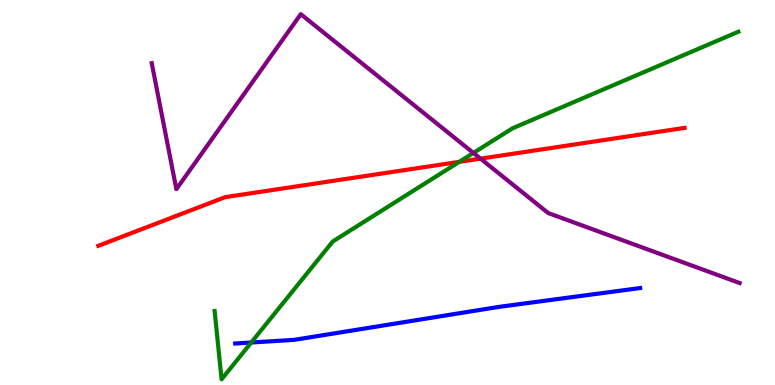[{'lines': ['blue', 'red'], 'intersections': []}, {'lines': ['green', 'red'], 'intersections': [{'x': 5.93, 'y': 5.8}]}, {'lines': ['purple', 'red'], 'intersections': [{'x': 6.2, 'y': 5.88}]}, {'lines': ['blue', 'green'], 'intersections': [{'x': 3.24, 'y': 1.1}]}, {'lines': ['blue', 'purple'], 'intersections': []}, {'lines': ['green', 'purple'], 'intersections': [{'x': 6.11, 'y': 6.03}]}]